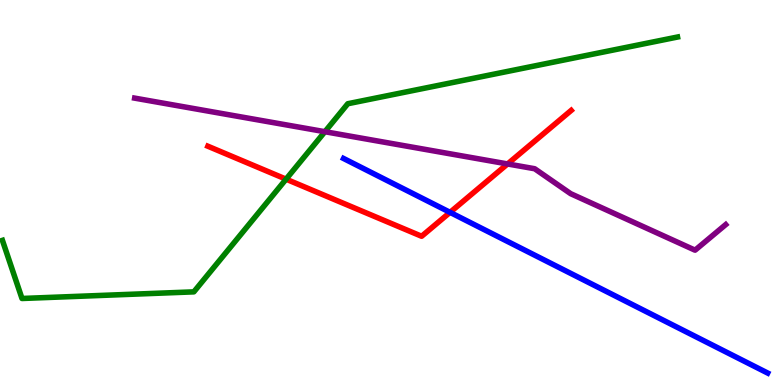[{'lines': ['blue', 'red'], 'intersections': [{'x': 5.81, 'y': 4.48}]}, {'lines': ['green', 'red'], 'intersections': [{'x': 3.69, 'y': 5.35}]}, {'lines': ['purple', 'red'], 'intersections': [{'x': 6.55, 'y': 5.74}]}, {'lines': ['blue', 'green'], 'intersections': []}, {'lines': ['blue', 'purple'], 'intersections': []}, {'lines': ['green', 'purple'], 'intersections': [{'x': 4.19, 'y': 6.58}]}]